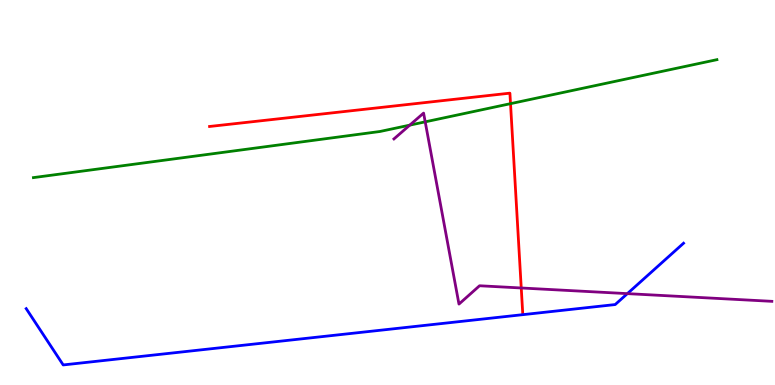[{'lines': ['blue', 'red'], 'intersections': []}, {'lines': ['green', 'red'], 'intersections': [{'x': 6.59, 'y': 7.31}]}, {'lines': ['purple', 'red'], 'intersections': [{'x': 6.73, 'y': 2.52}]}, {'lines': ['blue', 'green'], 'intersections': []}, {'lines': ['blue', 'purple'], 'intersections': [{'x': 8.1, 'y': 2.37}]}, {'lines': ['green', 'purple'], 'intersections': [{'x': 5.29, 'y': 6.75}, {'x': 5.49, 'y': 6.84}]}]